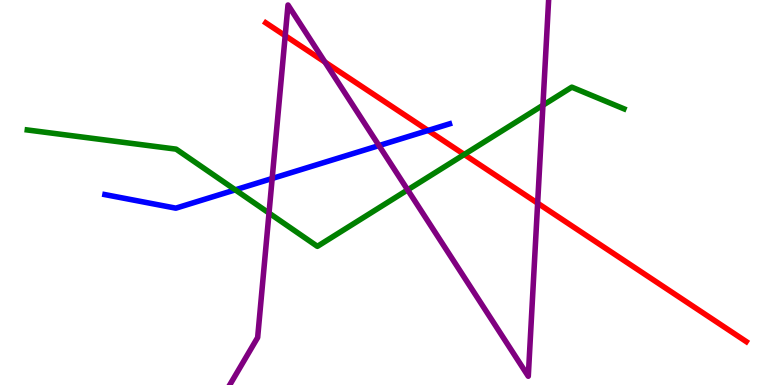[{'lines': ['blue', 'red'], 'intersections': [{'x': 5.52, 'y': 6.61}]}, {'lines': ['green', 'red'], 'intersections': [{'x': 5.99, 'y': 5.99}]}, {'lines': ['purple', 'red'], 'intersections': [{'x': 3.68, 'y': 9.07}, {'x': 4.19, 'y': 8.39}, {'x': 6.94, 'y': 4.72}]}, {'lines': ['blue', 'green'], 'intersections': [{'x': 3.04, 'y': 5.07}]}, {'lines': ['blue', 'purple'], 'intersections': [{'x': 3.51, 'y': 5.36}, {'x': 4.89, 'y': 6.22}]}, {'lines': ['green', 'purple'], 'intersections': [{'x': 3.47, 'y': 4.47}, {'x': 5.26, 'y': 5.07}, {'x': 7.01, 'y': 7.27}]}]